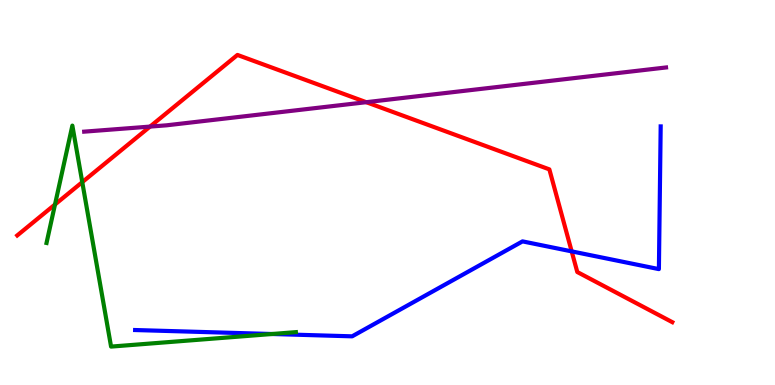[{'lines': ['blue', 'red'], 'intersections': [{'x': 7.38, 'y': 3.47}]}, {'lines': ['green', 'red'], 'intersections': [{'x': 0.71, 'y': 4.69}, {'x': 1.06, 'y': 5.27}]}, {'lines': ['purple', 'red'], 'intersections': [{'x': 1.94, 'y': 6.71}, {'x': 4.73, 'y': 7.35}]}, {'lines': ['blue', 'green'], 'intersections': [{'x': 3.51, 'y': 1.32}]}, {'lines': ['blue', 'purple'], 'intersections': []}, {'lines': ['green', 'purple'], 'intersections': []}]